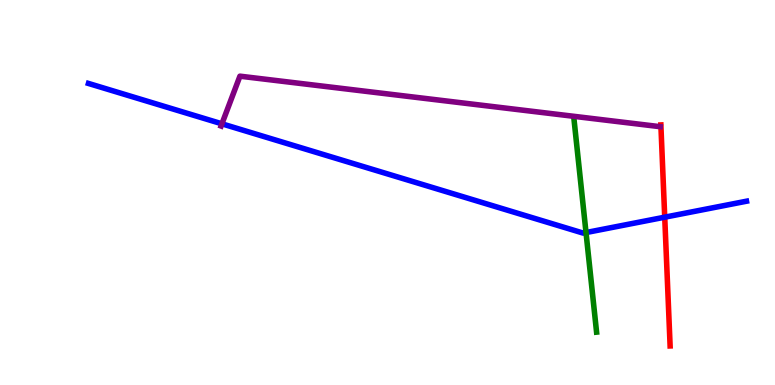[{'lines': ['blue', 'red'], 'intersections': [{'x': 8.58, 'y': 4.36}]}, {'lines': ['green', 'red'], 'intersections': []}, {'lines': ['purple', 'red'], 'intersections': []}, {'lines': ['blue', 'green'], 'intersections': [{'x': 7.56, 'y': 3.96}]}, {'lines': ['blue', 'purple'], 'intersections': [{'x': 2.86, 'y': 6.78}]}, {'lines': ['green', 'purple'], 'intersections': []}]